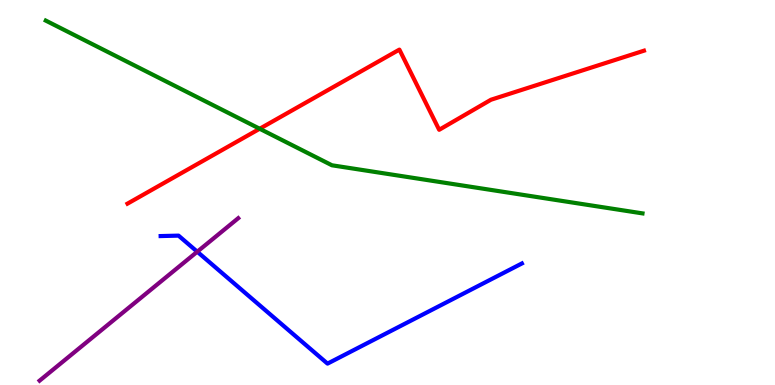[{'lines': ['blue', 'red'], 'intersections': []}, {'lines': ['green', 'red'], 'intersections': [{'x': 3.35, 'y': 6.66}]}, {'lines': ['purple', 'red'], 'intersections': []}, {'lines': ['blue', 'green'], 'intersections': []}, {'lines': ['blue', 'purple'], 'intersections': [{'x': 2.55, 'y': 3.46}]}, {'lines': ['green', 'purple'], 'intersections': []}]